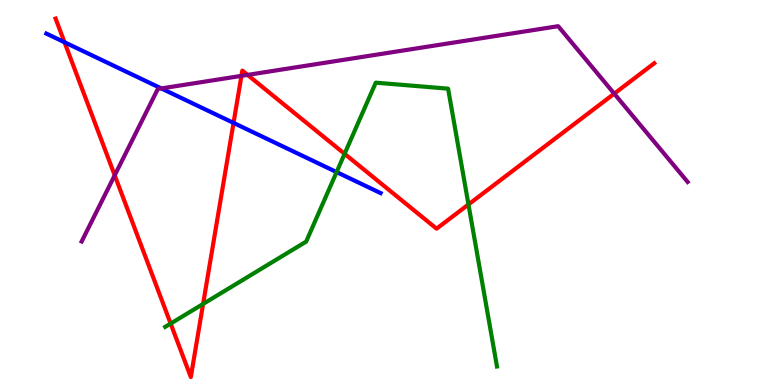[{'lines': ['blue', 'red'], 'intersections': [{'x': 0.832, 'y': 8.9}, {'x': 3.01, 'y': 6.81}]}, {'lines': ['green', 'red'], 'intersections': [{'x': 2.2, 'y': 1.6}, {'x': 2.62, 'y': 2.11}, {'x': 4.45, 'y': 6.0}, {'x': 6.04, 'y': 4.69}]}, {'lines': ['purple', 'red'], 'intersections': [{'x': 1.48, 'y': 5.45}, {'x': 3.12, 'y': 8.03}, {'x': 3.19, 'y': 8.05}, {'x': 7.93, 'y': 7.57}]}, {'lines': ['blue', 'green'], 'intersections': [{'x': 4.34, 'y': 5.53}]}, {'lines': ['blue', 'purple'], 'intersections': [{'x': 2.08, 'y': 7.7}]}, {'lines': ['green', 'purple'], 'intersections': []}]